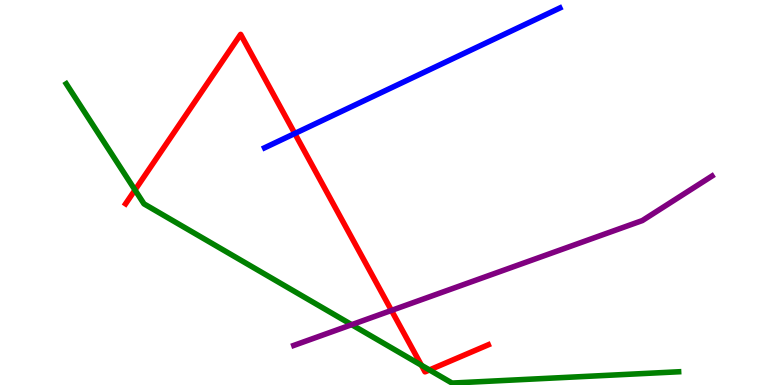[{'lines': ['blue', 'red'], 'intersections': [{'x': 3.8, 'y': 6.53}]}, {'lines': ['green', 'red'], 'intersections': [{'x': 1.74, 'y': 5.07}, {'x': 5.44, 'y': 0.513}, {'x': 5.54, 'y': 0.391}]}, {'lines': ['purple', 'red'], 'intersections': [{'x': 5.05, 'y': 1.94}]}, {'lines': ['blue', 'green'], 'intersections': []}, {'lines': ['blue', 'purple'], 'intersections': []}, {'lines': ['green', 'purple'], 'intersections': [{'x': 4.54, 'y': 1.57}]}]